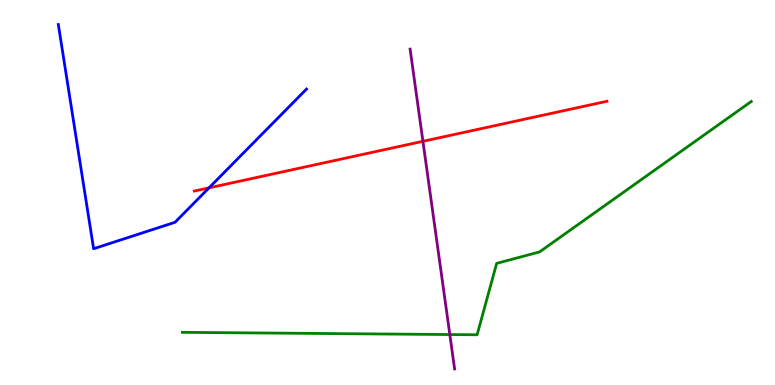[{'lines': ['blue', 'red'], 'intersections': [{'x': 2.7, 'y': 5.12}]}, {'lines': ['green', 'red'], 'intersections': []}, {'lines': ['purple', 'red'], 'intersections': [{'x': 5.46, 'y': 6.33}]}, {'lines': ['blue', 'green'], 'intersections': []}, {'lines': ['blue', 'purple'], 'intersections': []}, {'lines': ['green', 'purple'], 'intersections': [{'x': 5.8, 'y': 1.31}]}]